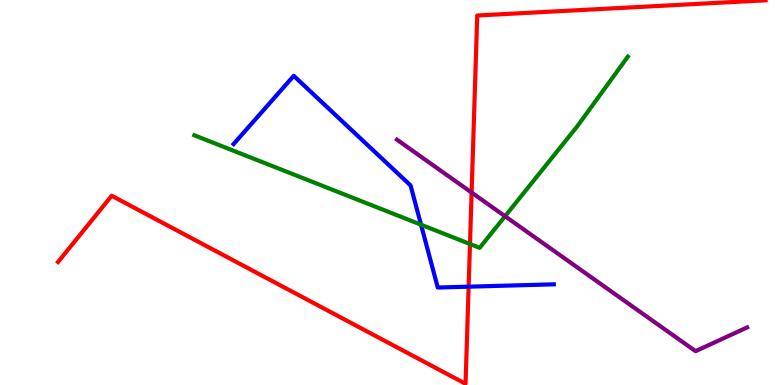[{'lines': ['blue', 'red'], 'intersections': [{'x': 6.05, 'y': 2.55}]}, {'lines': ['green', 'red'], 'intersections': [{'x': 6.06, 'y': 3.66}]}, {'lines': ['purple', 'red'], 'intersections': [{'x': 6.09, 'y': 5.0}]}, {'lines': ['blue', 'green'], 'intersections': [{'x': 5.43, 'y': 4.16}]}, {'lines': ['blue', 'purple'], 'intersections': []}, {'lines': ['green', 'purple'], 'intersections': [{'x': 6.52, 'y': 4.38}]}]